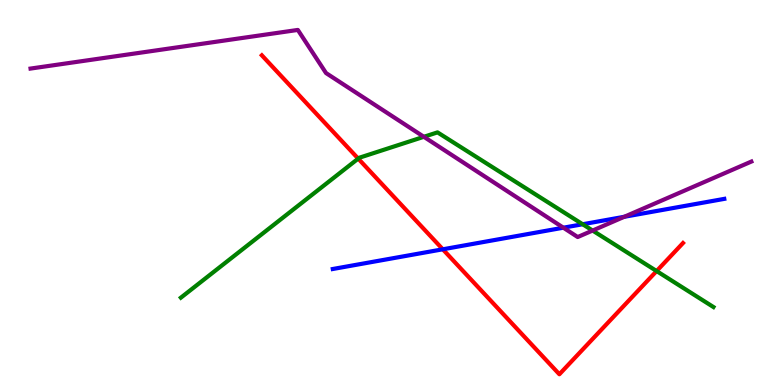[{'lines': ['blue', 'red'], 'intersections': [{'x': 5.71, 'y': 3.52}]}, {'lines': ['green', 'red'], 'intersections': [{'x': 4.62, 'y': 5.88}, {'x': 8.47, 'y': 2.96}]}, {'lines': ['purple', 'red'], 'intersections': []}, {'lines': ['blue', 'green'], 'intersections': [{'x': 7.52, 'y': 4.18}]}, {'lines': ['blue', 'purple'], 'intersections': [{'x': 7.27, 'y': 4.09}, {'x': 8.06, 'y': 4.37}]}, {'lines': ['green', 'purple'], 'intersections': [{'x': 5.47, 'y': 6.45}, {'x': 7.65, 'y': 4.01}]}]